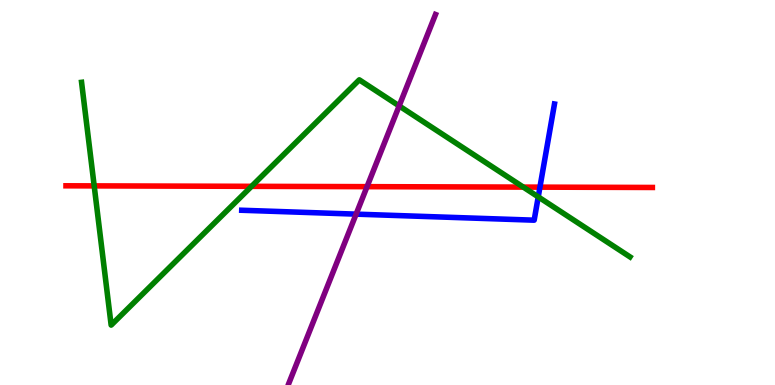[{'lines': ['blue', 'red'], 'intersections': [{'x': 6.97, 'y': 5.14}]}, {'lines': ['green', 'red'], 'intersections': [{'x': 1.22, 'y': 5.17}, {'x': 3.25, 'y': 5.16}, {'x': 6.75, 'y': 5.14}]}, {'lines': ['purple', 'red'], 'intersections': [{'x': 4.74, 'y': 5.15}]}, {'lines': ['blue', 'green'], 'intersections': [{'x': 6.95, 'y': 4.89}]}, {'lines': ['blue', 'purple'], 'intersections': [{'x': 4.6, 'y': 4.44}]}, {'lines': ['green', 'purple'], 'intersections': [{'x': 5.15, 'y': 7.25}]}]